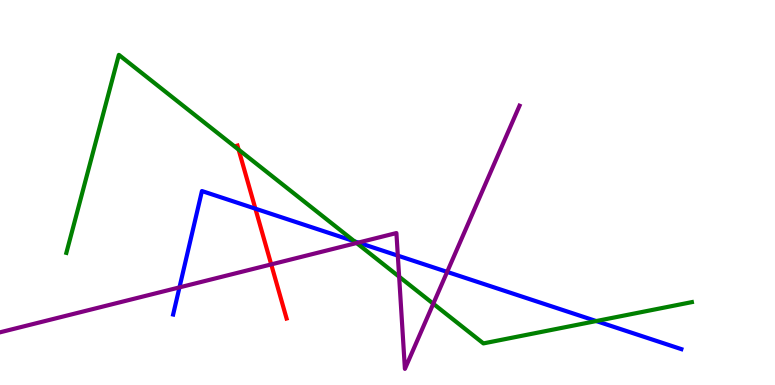[{'lines': ['blue', 'red'], 'intersections': [{'x': 3.3, 'y': 4.58}]}, {'lines': ['green', 'red'], 'intersections': [{'x': 3.08, 'y': 6.11}]}, {'lines': ['purple', 'red'], 'intersections': [{'x': 3.5, 'y': 3.13}]}, {'lines': ['blue', 'green'], 'intersections': [{'x': 4.57, 'y': 3.73}, {'x': 7.69, 'y': 1.66}]}, {'lines': ['blue', 'purple'], 'intersections': [{'x': 2.32, 'y': 2.54}, {'x': 4.62, 'y': 3.7}, {'x': 5.13, 'y': 3.36}, {'x': 5.77, 'y': 2.94}]}, {'lines': ['green', 'purple'], 'intersections': [{'x': 4.6, 'y': 3.69}, {'x': 5.15, 'y': 2.81}, {'x': 5.59, 'y': 2.11}]}]